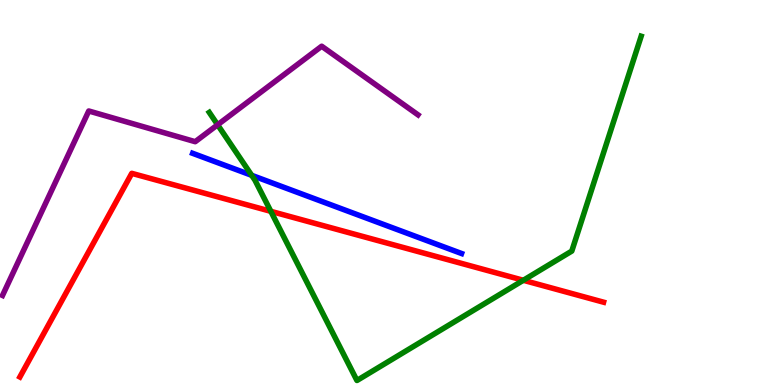[{'lines': ['blue', 'red'], 'intersections': []}, {'lines': ['green', 'red'], 'intersections': [{'x': 3.49, 'y': 4.51}, {'x': 6.75, 'y': 2.72}]}, {'lines': ['purple', 'red'], 'intersections': []}, {'lines': ['blue', 'green'], 'intersections': [{'x': 3.25, 'y': 5.45}]}, {'lines': ['blue', 'purple'], 'intersections': []}, {'lines': ['green', 'purple'], 'intersections': [{'x': 2.81, 'y': 6.76}]}]